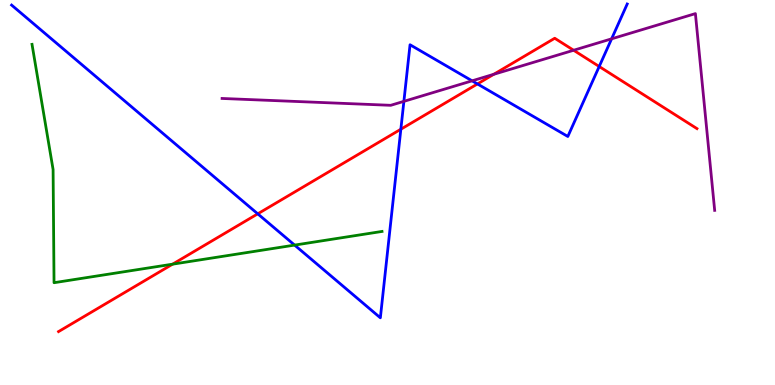[{'lines': ['blue', 'red'], 'intersections': [{'x': 3.33, 'y': 4.45}, {'x': 5.17, 'y': 6.64}, {'x': 6.16, 'y': 7.82}, {'x': 7.73, 'y': 8.27}]}, {'lines': ['green', 'red'], 'intersections': [{'x': 2.23, 'y': 3.14}]}, {'lines': ['purple', 'red'], 'intersections': [{'x': 6.37, 'y': 8.07}, {'x': 7.4, 'y': 8.69}]}, {'lines': ['blue', 'green'], 'intersections': [{'x': 3.8, 'y': 3.63}]}, {'lines': ['blue', 'purple'], 'intersections': [{'x': 5.21, 'y': 7.37}, {'x': 6.09, 'y': 7.9}, {'x': 7.89, 'y': 8.99}]}, {'lines': ['green', 'purple'], 'intersections': []}]